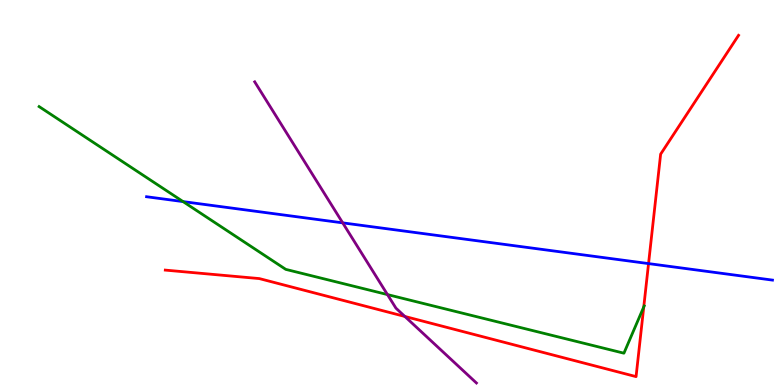[{'lines': ['blue', 'red'], 'intersections': [{'x': 8.37, 'y': 3.15}]}, {'lines': ['green', 'red'], 'intersections': [{'x': 8.31, 'y': 2.03}]}, {'lines': ['purple', 'red'], 'intersections': [{'x': 5.22, 'y': 1.78}]}, {'lines': ['blue', 'green'], 'intersections': [{'x': 2.36, 'y': 4.76}]}, {'lines': ['blue', 'purple'], 'intersections': [{'x': 4.42, 'y': 4.21}]}, {'lines': ['green', 'purple'], 'intersections': [{'x': 5.0, 'y': 2.35}]}]